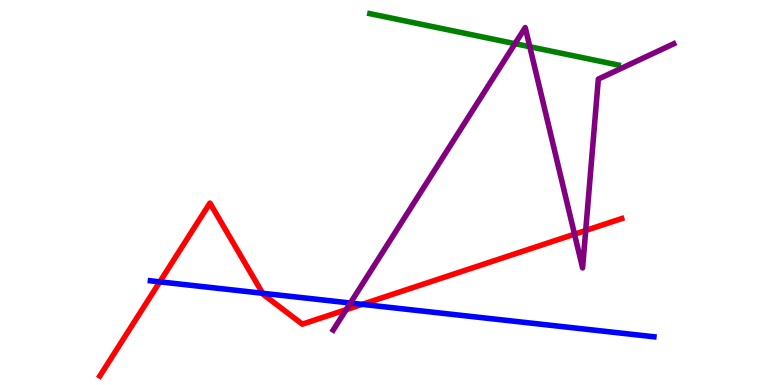[{'lines': ['blue', 'red'], 'intersections': [{'x': 2.06, 'y': 2.68}, {'x': 3.39, 'y': 2.38}, {'x': 4.67, 'y': 2.09}]}, {'lines': ['green', 'red'], 'intersections': []}, {'lines': ['purple', 'red'], 'intersections': [{'x': 4.47, 'y': 1.96}, {'x': 7.41, 'y': 3.92}, {'x': 7.56, 'y': 4.01}]}, {'lines': ['blue', 'green'], 'intersections': []}, {'lines': ['blue', 'purple'], 'intersections': [{'x': 4.52, 'y': 2.13}]}, {'lines': ['green', 'purple'], 'intersections': [{'x': 6.65, 'y': 8.87}, {'x': 6.84, 'y': 8.79}]}]